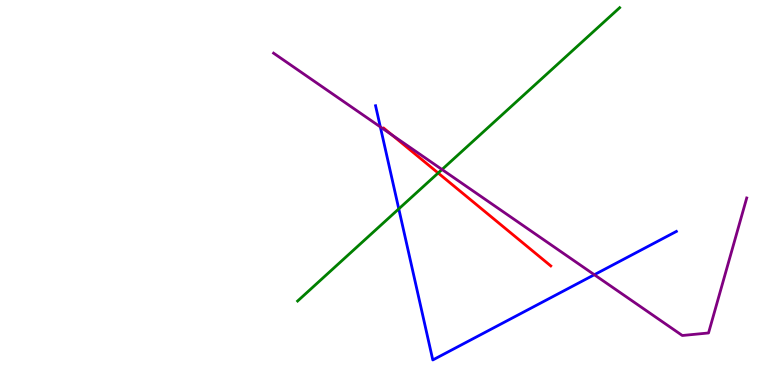[{'lines': ['blue', 'red'], 'intersections': []}, {'lines': ['green', 'red'], 'intersections': [{'x': 5.65, 'y': 5.51}]}, {'lines': ['purple', 'red'], 'intersections': [{'x': 5.06, 'y': 6.49}]}, {'lines': ['blue', 'green'], 'intersections': [{'x': 5.15, 'y': 4.57}]}, {'lines': ['blue', 'purple'], 'intersections': [{'x': 4.91, 'y': 6.7}, {'x': 7.67, 'y': 2.86}]}, {'lines': ['green', 'purple'], 'intersections': [{'x': 5.7, 'y': 5.6}]}]